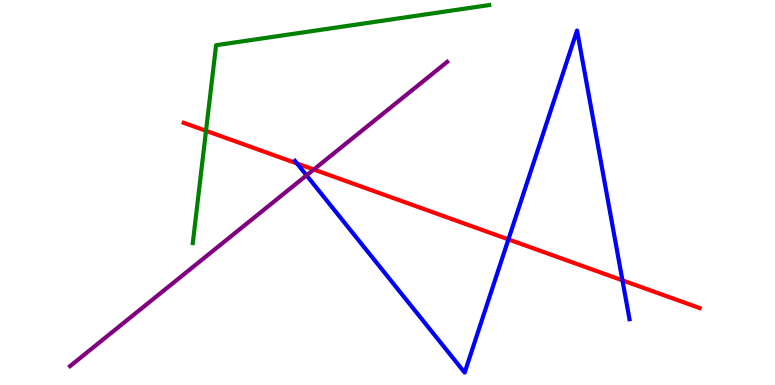[{'lines': ['blue', 'red'], 'intersections': [{'x': 3.83, 'y': 5.75}, {'x': 6.56, 'y': 3.78}, {'x': 8.03, 'y': 2.72}]}, {'lines': ['green', 'red'], 'intersections': [{'x': 2.66, 'y': 6.6}]}, {'lines': ['purple', 'red'], 'intersections': [{'x': 4.05, 'y': 5.6}]}, {'lines': ['blue', 'green'], 'intersections': []}, {'lines': ['blue', 'purple'], 'intersections': [{'x': 3.96, 'y': 5.45}]}, {'lines': ['green', 'purple'], 'intersections': []}]